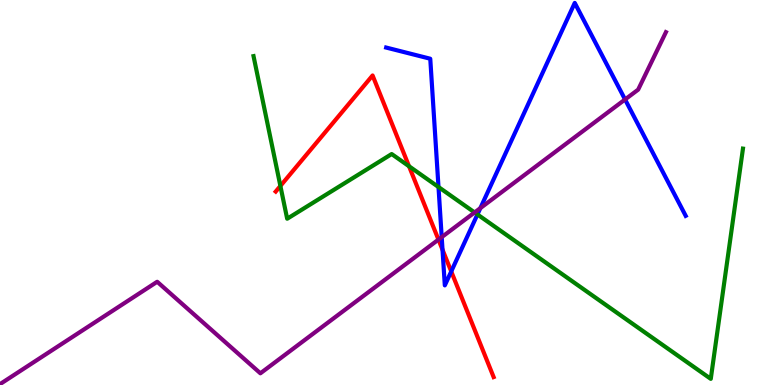[{'lines': ['blue', 'red'], 'intersections': [{'x': 5.71, 'y': 3.51}, {'x': 5.82, 'y': 2.95}]}, {'lines': ['green', 'red'], 'intersections': [{'x': 3.62, 'y': 5.17}, {'x': 5.28, 'y': 5.68}]}, {'lines': ['purple', 'red'], 'intersections': [{'x': 5.66, 'y': 3.78}]}, {'lines': ['blue', 'green'], 'intersections': [{'x': 5.66, 'y': 5.14}, {'x': 6.16, 'y': 4.43}]}, {'lines': ['blue', 'purple'], 'intersections': [{'x': 5.7, 'y': 3.84}, {'x': 6.2, 'y': 4.59}, {'x': 8.07, 'y': 7.42}]}, {'lines': ['green', 'purple'], 'intersections': [{'x': 6.12, 'y': 4.48}]}]